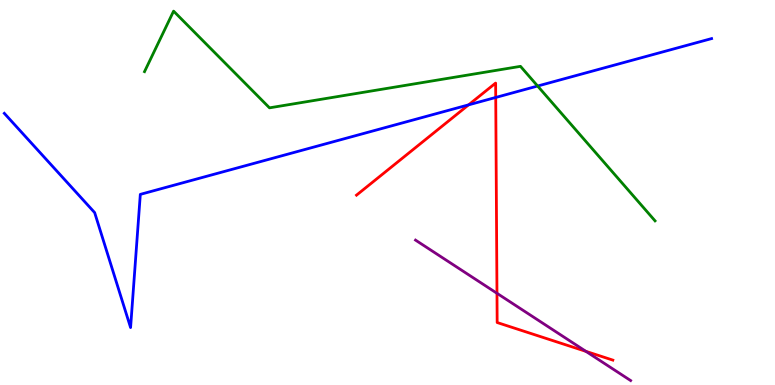[{'lines': ['blue', 'red'], 'intersections': [{'x': 6.05, 'y': 7.28}, {'x': 6.4, 'y': 7.47}]}, {'lines': ['green', 'red'], 'intersections': []}, {'lines': ['purple', 'red'], 'intersections': [{'x': 6.41, 'y': 2.38}, {'x': 7.56, 'y': 0.874}]}, {'lines': ['blue', 'green'], 'intersections': [{'x': 6.94, 'y': 7.77}]}, {'lines': ['blue', 'purple'], 'intersections': []}, {'lines': ['green', 'purple'], 'intersections': []}]